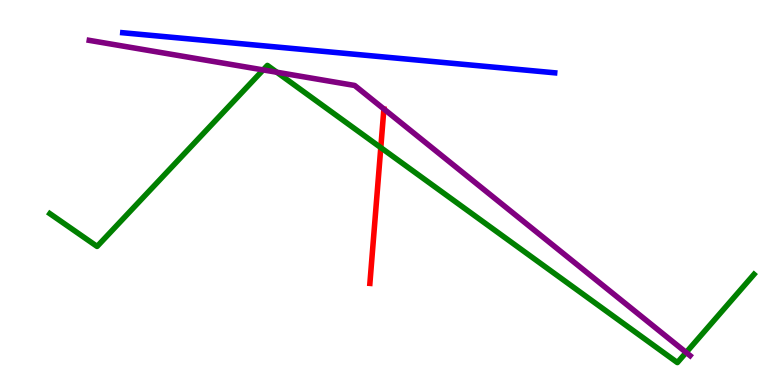[{'lines': ['blue', 'red'], 'intersections': []}, {'lines': ['green', 'red'], 'intersections': [{'x': 4.91, 'y': 6.17}]}, {'lines': ['purple', 'red'], 'intersections': []}, {'lines': ['blue', 'green'], 'intersections': []}, {'lines': ['blue', 'purple'], 'intersections': []}, {'lines': ['green', 'purple'], 'intersections': [{'x': 3.4, 'y': 8.18}, {'x': 3.57, 'y': 8.12}, {'x': 8.85, 'y': 0.845}]}]